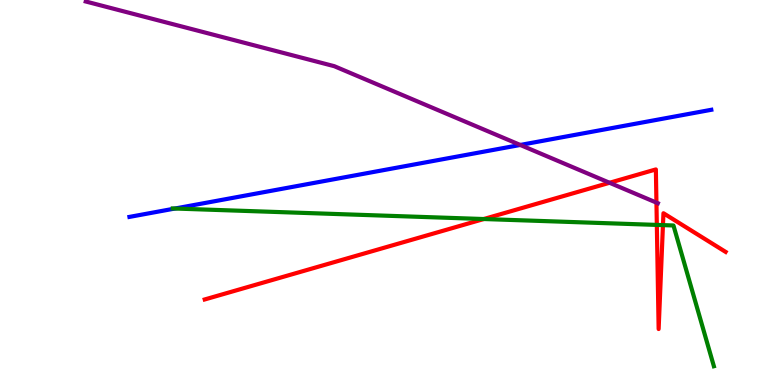[{'lines': ['blue', 'red'], 'intersections': []}, {'lines': ['green', 'red'], 'intersections': [{'x': 6.24, 'y': 4.31}, {'x': 8.48, 'y': 4.16}, {'x': 8.55, 'y': 4.15}]}, {'lines': ['purple', 'red'], 'intersections': [{'x': 7.87, 'y': 5.25}, {'x': 8.47, 'y': 4.74}]}, {'lines': ['blue', 'green'], 'intersections': [{'x': 2.26, 'y': 4.58}]}, {'lines': ['blue', 'purple'], 'intersections': [{'x': 6.71, 'y': 6.23}]}, {'lines': ['green', 'purple'], 'intersections': []}]